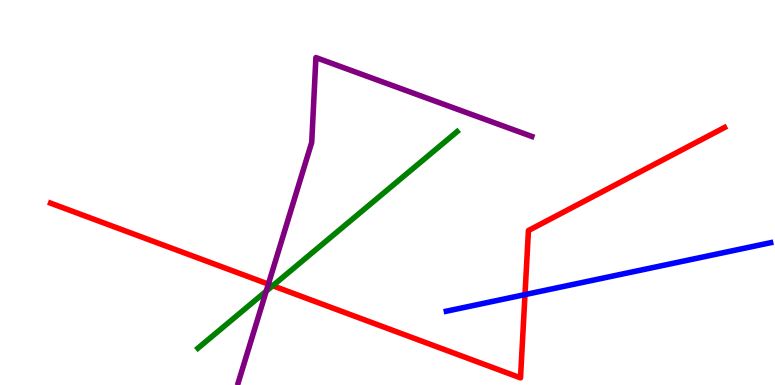[{'lines': ['blue', 'red'], 'intersections': [{'x': 6.77, 'y': 2.35}]}, {'lines': ['green', 'red'], 'intersections': [{'x': 3.52, 'y': 2.58}]}, {'lines': ['purple', 'red'], 'intersections': [{'x': 3.46, 'y': 2.62}]}, {'lines': ['blue', 'green'], 'intersections': []}, {'lines': ['blue', 'purple'], 'intersections': []}, {'lines': ['green', 'purple'], 'intersections': [{'x': 3.44, 'y': 2.44}]}]